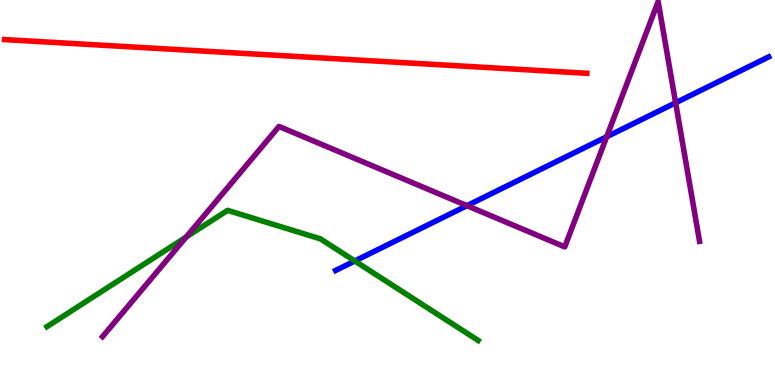[{'lines': ['blue', 'red'], 'intersections': []}, {'lines': ['green', 'red'], 'intersections': []}, {'lines': ['purple', 'red'], 'intersections': []}, {'lines': ['blue', 'green'], 'intersections': [{'x': 4.58, 'y': 3.22}]}, {'lines': ['blue', 'purple'], 'intersections': [{'x': 6.03, 'y': 4.66}, {'x': 7.83, 'y': 6.45}, {'x': 8.72, 'y': 7.33}]}, {'lines': ['green', 'purple'], 'intersections': [{'x': 2.4, 'y': 3.84}]}]